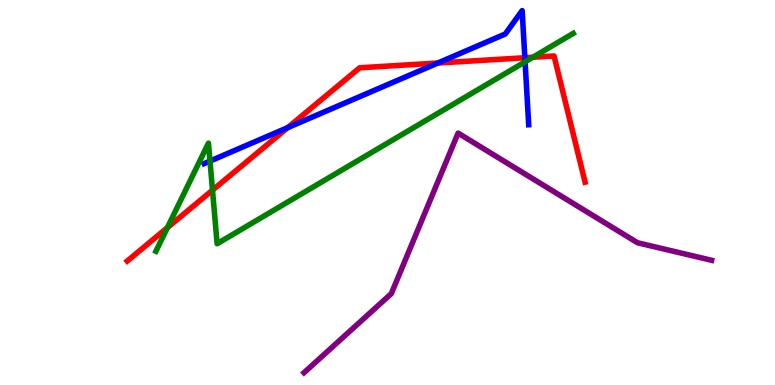[{'lines': ['blue', 'red'], 'intersections': [{'x': 3.71, 'y': 6.68}, {'x': 5.65, 'y': 8.36}, {'x': 6.77, 'y': 8.5}]}, {'lines': ['green', 'red'], 'intersections': [{'x': 2.16, 'y': 4.09}, {'x': 2.74, 'y': 5.06}, {'x': 6.88, 'y': 8.51}]}, {'lines': ['purple', 'red'], 'intersections': []}, {'lines': ['blue', 'green'], 'intersections': [{'x': 2.71, 'y': 5.82}, {'x': 6.78, 'y': 8.39}]}, {'lines': ['blue', 'purple'], 'intersections': []}, {'lines': ['green', 'purple'], 'intersections': []}]